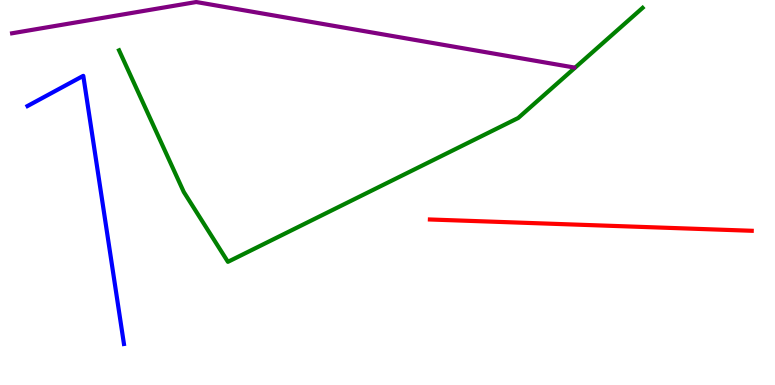[{'lines': ['blue', 'red'], 'intersections': []}, {'lines': ['green', 'red'], 'intersections': []}, {'lines': ['purple', 'red'], 'intersections': []}, {'lines': ['blue', 'green'], 'intersections': []}, {'lines': ['blue', 'purple'], 'intersections': []}, {'lines': ['green', 'purple'], 'intersections': []}]